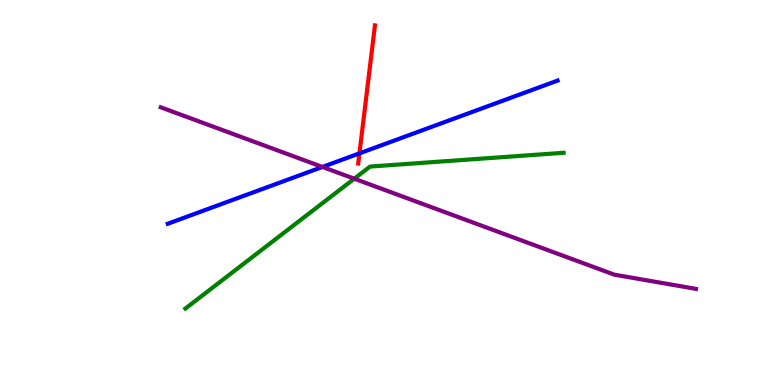[{'lines': ['blue', 'red'], 'intersections': [{'x': 4.64, 'y': 6.02}]}, {'lines': ['green', 'red'], 'intersections': []}, {'lines': ['purple', 'red'], 'intersections': []}, {'lines': ['blue', 'green'], 'intersections': []}, {'lines': ['blue', 'purple'], 'intersections': [{'x': 4.16, 'y': 5.66}]}, {'lines': ['green', 'purple'], 'intersections': [{'x': 4.57, 'y': 5.36}]}]